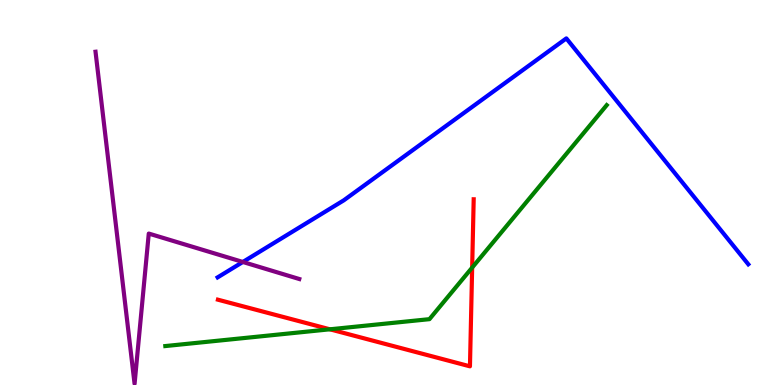[{'lines': ['blue', 'red'], 'intersections': []}, {'lines': ['green', 'red'], 'intersections': [{'x': 4.26, 'y': 1.45}, {'x': 6.09, 'y': 3.05}]}, {'lines': ['purple', 'red'], 'intersections': []}, {'lines': ['blue', 'green'], 'intersections': []}, {'lines': ['blue', 'purple'], 'intersections': [{'x': 3.13, 'y': 3.2}]}, {'lines': ['green', 'purple'], 'intersections': []}]